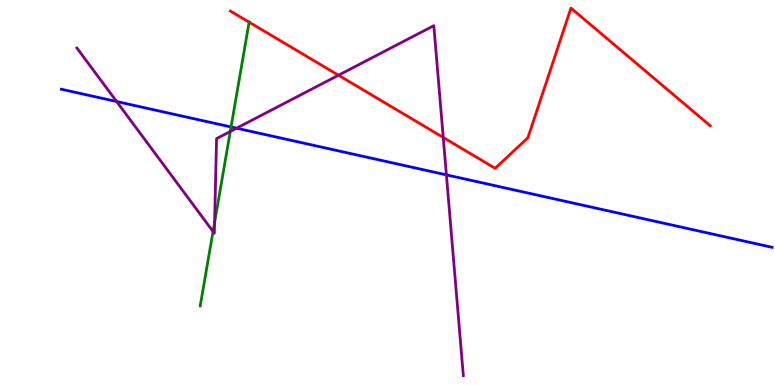[{'lines': ['blue', 'red'], 'intersections': []}, {'lines': ['green', 'red'], 'intersections': [{'x': 3.21, 'y': 9.42}]}, {'lines': ['purple', 'red'], 'intersections': [{'x': 4.37, 'y': 8.05}, {'x': 5.72, 'y': 6.43}]}, {'lines': ['blue', 'green'], 'intersections': [{'x': 2.98, 'y': 6.7}]}, {'lines': ['blue', 'purple'], 'intersections': [{'x': 1.5, 'y': 7.36}, {'x': 3.05, 'y': 6.67}, {'x': 5.76, 'y': 5.46}]}, {'lines': ['green', 'purple'], 'intersections': [{'x': 2.75, 'y': 3.99}, {'x': 2.77, 'y': 4.22}, {'x': 2.97, 'y': 6.58}]}]